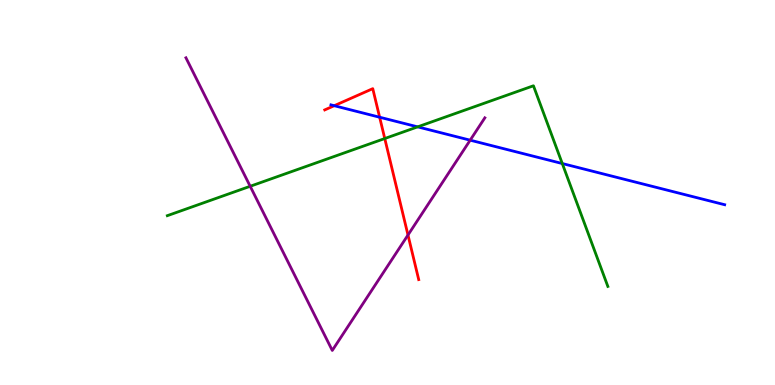[{'lines': ['blue', 'red'], 'intersections': [{'x': 4.31, 'y': 7.25}, {'x': 4.9, 'y': 6.96}]}, {'lines': ['green', 'red'], 'intersections': [{'x': 4.96, 'y': 6.4}]}, {'lines': ['purple', 'red'], 'intersections': [{'x': 5.26, 'y': 3.9}]}, {'lines': ['blue', 'green'], 'intersections': [{'x': 5.39, 'y': 6.7}, {'x': 7.26, 'y': 5.75}]}, {'lines': ['blue', 'purple'], 'intersections': [{'x': 6.07, 'y': 6.36}]}, {'lines': ['green', 'purple'], 'intersections': [{'x': 3.23, 'y': 5.16}]}]